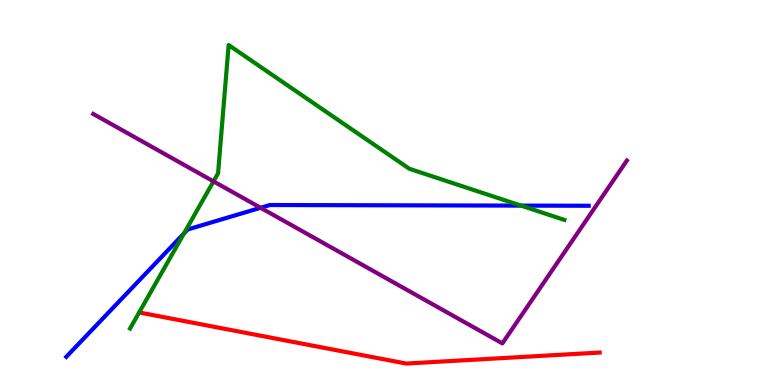[{'lines': ['blue', 'red'], 'intersections': []}, {'lines': ['green', 'red'], 'intersections': []}, {'lines': ['purple', 'red'], 'intersections': []}, {'lines': ['blue', 'green'], 'intersections': [{'x': 2.37, 'y': 3.94}, {'x': 6.72, 'y': 4.66}]}, {'lines': ['blue', 'purple'], 'intersections': [{'x': 3.36, 'y': 4.6}]}, {'lines': ['green', 'purple'], 'intersections': [{'x': 2.75, 'y': 5.29}]}]